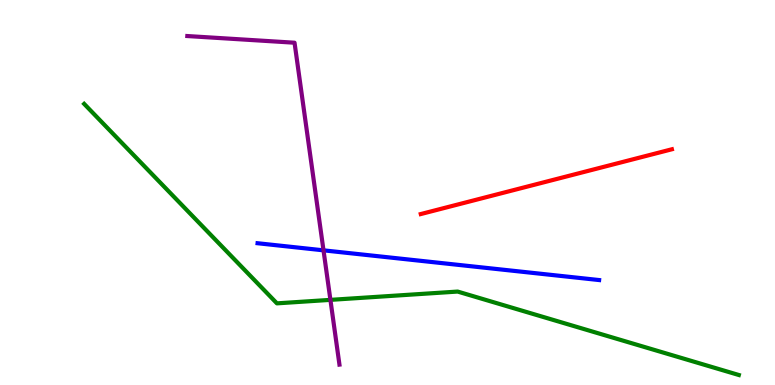[{'lines': ['blue', 'red'], 'intersections': []}, {'lines': ['green', 'red'], 'intersections': []}, {'lines': ['purple', 'red'], 'intersections': []}, {'lines': ['blue', 'green'], 'intersections': []}, {'lines': ['blue', 'purple'], 'intersections': [{'x': 4.17, 'y': 3.5}]}, {'lines': ['green', 'purple'], 'intersections': [{'x': 4.26, 'y': 2.21}]}]